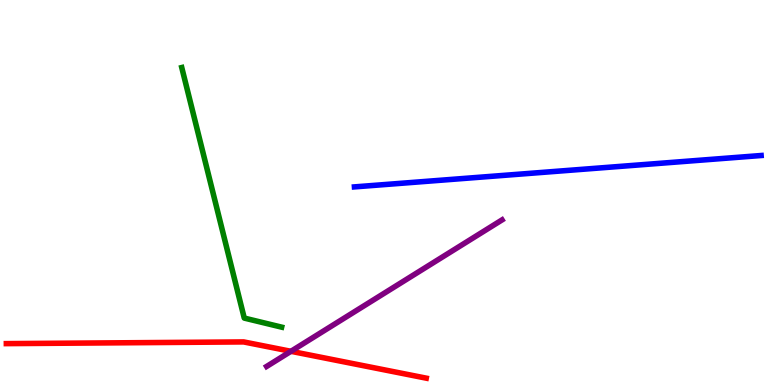[{'lines': ['blue', 'red'], 'intersections': []}, {'lines': ['green', 'red'], 'intersections': []}, {'lines': ['purple', 'red'], 'intersections': [{'x': 3.75, 'y': 0.875}]}, {'lines': ['blue', 'green'], 'intersections': []}, {'lines': ['blue', 'purple'], 'intersections': []}, {'lines': ['green', 'purple'], 'intersections': []}]